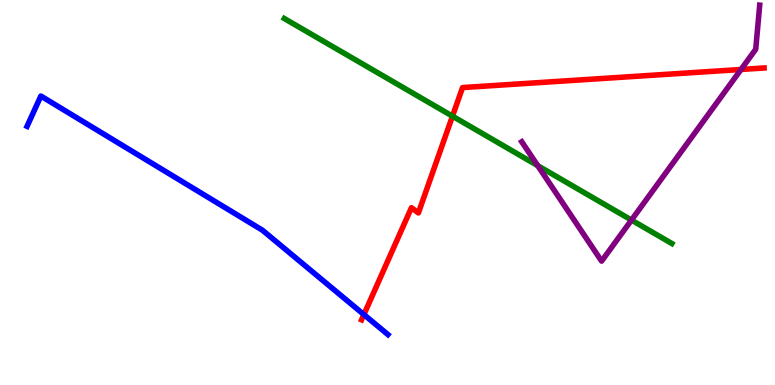[{'lines': ['blue', 'red'], 'intersections': [{'x': 4.7, 'y': 1.83}]}, {'lines': ['green', 'red'], 'intersections': [{'x': 5.84, 'y': 6.98}]}, {'lines': ['purple', 'red'], 'intersections': [{'x': 9.56, 'y': 8.2}]}, {'lines': ['blue', 'green'], 'intersections': []}, {'lines': ['blue', 'purple'], 'intersections': []}, {'lines': ['green', 'purple'], 'intersections': [{'x': 6.94, 'y': 5.7}, {'x': 8.15, 'y': 4.28}]}]